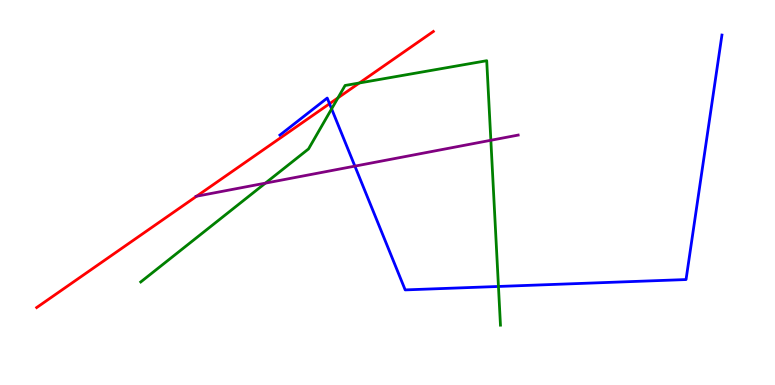[{'lines': ['blue', 'red'], 'intersections': [{'x': 4.25, 'y': 7.31}]}, {'lines': ['green', 'red'], 'intersections': [{'x': 4.36, 'y': 7.46}, {'x': 4.64, 'y': 7.84}]}, {'lines': ['purple', 'red'], 'intersections': [{'x': 2.54, 'y': 4.9}]}, {'lines': ['blue', 'green'], 'intersections': [{'x': 4.28, 'y': 7.17}, {'x': 6.43, 'y': 2.56}]}, {'lines': ['blue', 'purple'], 'intersections': [{'x': 4.58, 'y': 5.69}]}, {'lines': ['green', 'purple'], 'intersections': [{'x': 3.42, 'y': 5.24}, {'x': 6.33, 'y': 6.36}]}]